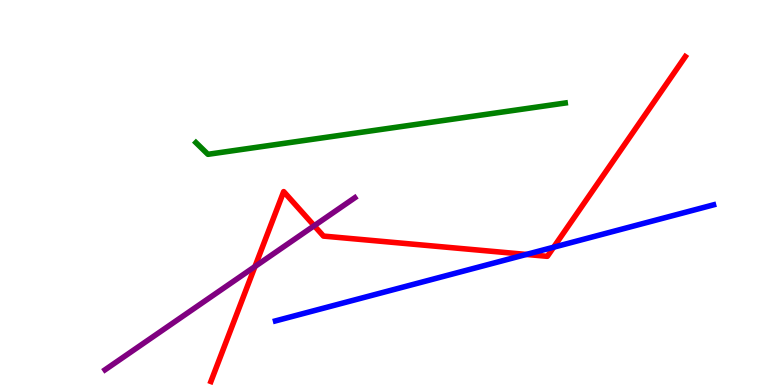[{'lines': ['blue', 'red'], 'intersections': [{'x': 6.79, 'y': 3.39}, {'x': 7.14, 'y': 3.58}]}, {'lines': ['green', 'red'], 'intersections': []}, {'lines': ['purple', 'red'], 'intersections': [{'x': 3.29, 'y': 3.08}, {'x': 4.05, 'y': 4.14}]}, {'lines': ['blue', 'green'], 'intersections': []}, {'lines': ['blue', 'purple'], 'intersections': []}, {'lines': ['green', 'purple'], 'intersections': []}]